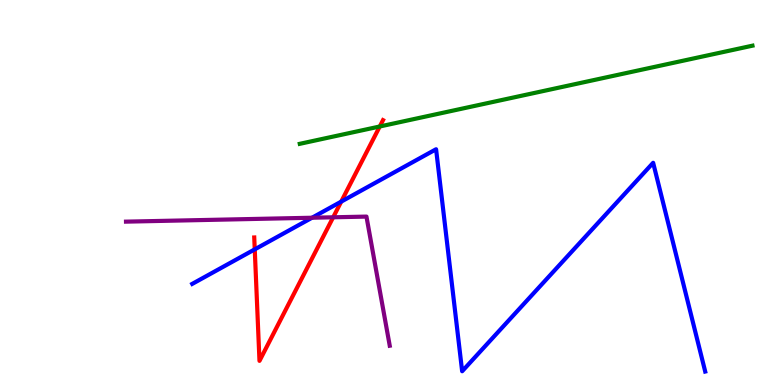[{'lines': ['blue', 'red'], 'intersections': [{'x': 3.29, 'y': 3.52}, {'x': 4.4, 'y': 4.76}]}, {'lines': ['green', 'red'], 'intersections': [{'x': 4.9, 'y': 6.71}]}, {'lines': ['purple', 'red'], 'intersections': [{'x': 4.3, 'y': 4.36}]}, {'lines': ['blue', 'green'], 'intersections': []}, {'lines': ['blue', 'purple'], 'intersections': [{'x': 4.03, 'y': 4.34}]}, {'lines': ['green', 'purple'], 'intersections': []}]